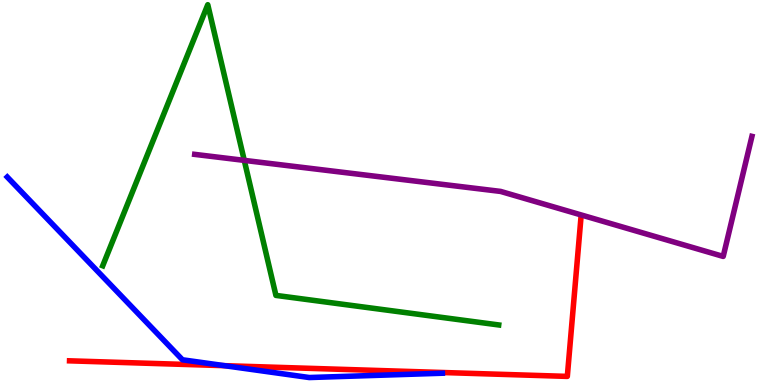[{'lines': ['blue', 'red'], 'intersections': [{'x': 2.9, 'y': 0.502}]}, {'lines': ['green', 'red'], 'intersections': []}, {'lines': ['purple', 'red'], 'intersections': []}, {'lines': ['blue', 'green'], 'intersections': []}, {'lines': ['blue', 'purple'], 'intersections': []}, {'lines': ['green', 'purple'], 'intersections': [{'x': 3.15, 'y': 5.83}]}]